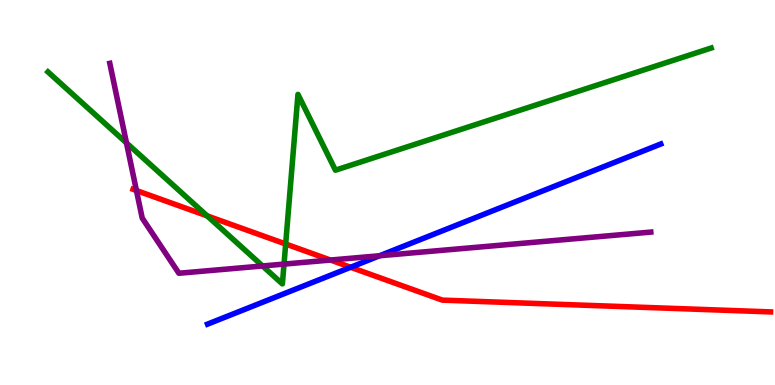[{'lines': ['blue', 'red'], 'intersections': [{'x': 4.52, 'y': 3.06}]}, {'lines': ['green', 'red'], 'intersections': [{'x': 2.67, 'y': 4.39}, {'x': 3.69, 'y': 3.66}]}, {'lines': ['purple', 'red'], 'intersections': [{'x': 1.76, 'y': 5.05}, {'x': 4.26, 'y': 3.25}]}, {'lines': ['blue', 'green'], 'intersections': []}, {'lines': ['blue', 'purple'], 'intersections': [{'x': 4.9, 'y': 3.36}]}, {'lines': ['green', 'purple'], 'intersections': [{'x': 1.63, 'y': 6.29}, {'x': 3.39, 'y': 3.09}, {'x': 3.66, 'y': 3.14}]}]